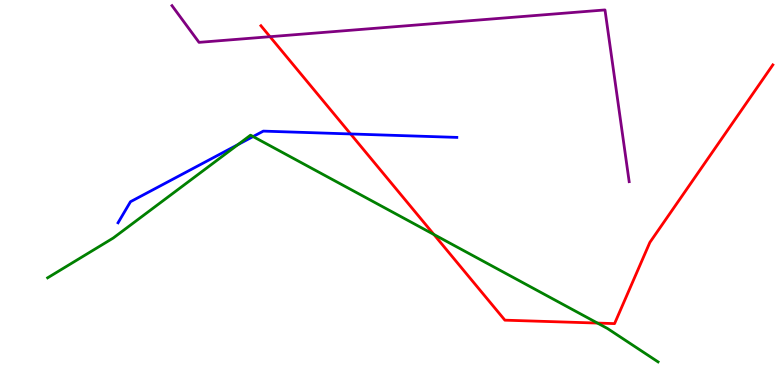[{'lines': ['blue', 'red'], 'intersections': [{'x': 4.52, 'y': 6.52}]}, {'lines': ['green', 'red'], 'intersections': [{'x': 5.6, 'y': 3.91}, {'x': 7.71, 'y': 1.61}]}, {'lines': ['purple', 'red'], 'intersections': [{'x': 3.48, 'y': 9.05}]}, {'lines': ['blue', 'green'], 'intersections': [{'x': 3.07, 'y': 6.25}, {'x': 3.27, 'y': 6.45}]}, {'lines': ['blue', 'purple'], 'intersections': []}, {'lines': ['green', 'purple'], 'intersections': []}]